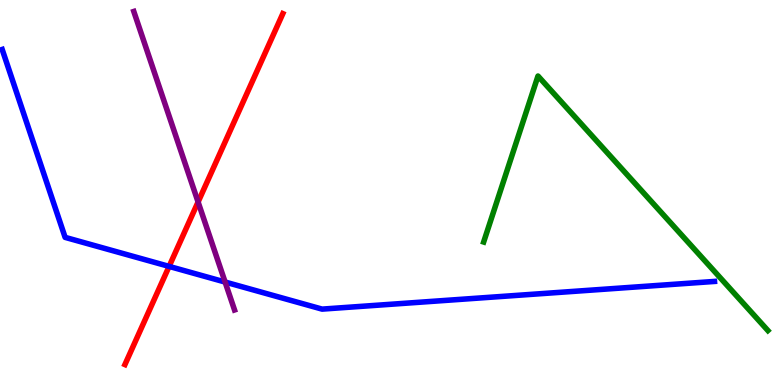[{'lines': ['blue', 'red'], 'intersections': [{'x': 2.18, 'y': 3.08}]}, {'lines': ['green', 'red'], 'intersections': []}, {'lines': ['purple', 'red'], 'intersections': [{'x': 2.56, 'y': 4.75}]}, {'lines': ['blue', 'green'], 'intersections': []}, {'lines': ['blue', 'purple'], 'intersections': [{'x': 2.9, 'y': 2.67}]}, {'lines': ['green', 'purple'], 'intersections': []}]